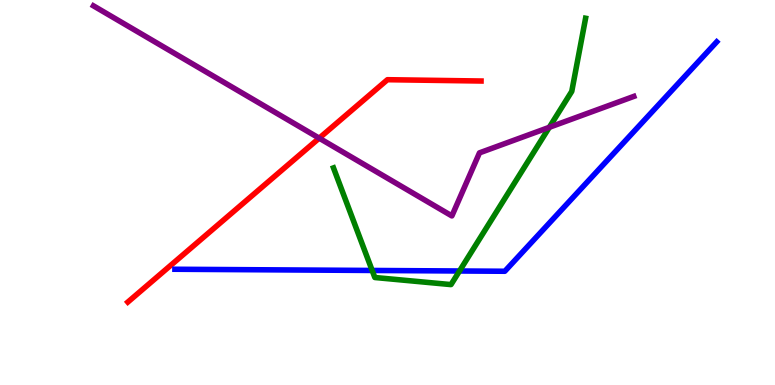[{'lines': ['blue', 'red'], 'intersections': []}, {'lines': ['green', 'red'], 'intersections': []}, {'lines': ['purple', 'red'], 'intersections': [{'x': 4.12, 'y': 6.41}]}, {'lines': ['blue', 'green'], 'intersections': [{'x': 4.8, 'y': 2.98}, {'x': 5.93, 'y': 2.96}]}, {'lines': ['blue', 'purple'], 'intersections': []}, {'lines': ['green', 'purple'], 'intersections': [{'x': 7.09, 'y': 6.69}]}]